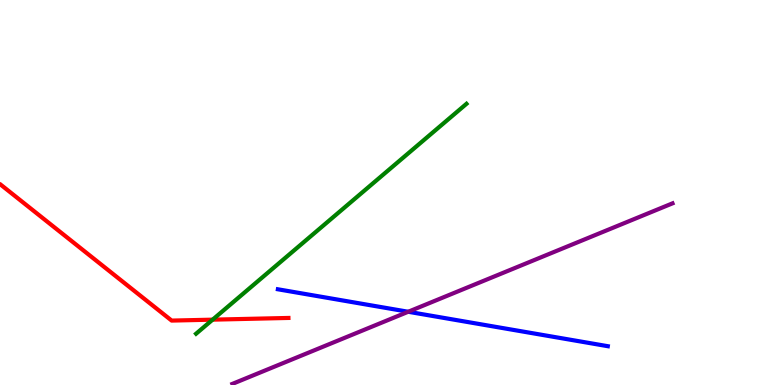[{'lines': ['blue', 'red'], 'intersections': []}, {'lines': ['green', 'red'], 'intersections': [{'x': 2.74, 'y': 1.7}]}, {'lines': ['purple', 'red'], 'intersections': []}, {'lines': ['blue', 'green'], 'intersections': []}, {'lines': ['blue', 'purple'], 'intersections': [{'x': 5.27, 'y': 1.9}]}, {'lines': ['green', 'purple'], 'intersections': []}]